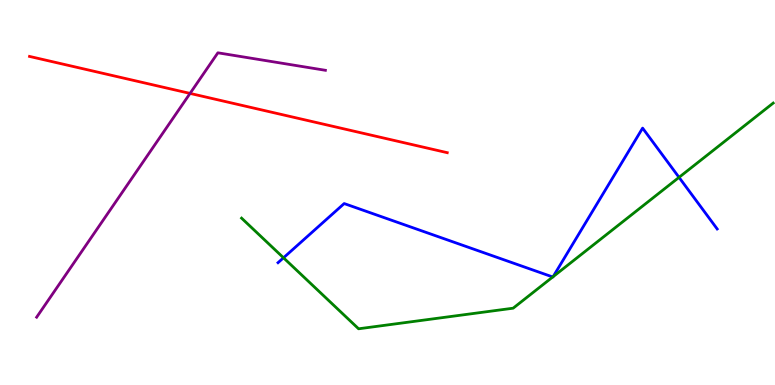[{'lines': ['blue', 'red'], 'intersections': []}, {'lines': ['green', 'red'], 'intersections': []}, {'lines': ['purple', 'red'], 'intersections': [{'x': 2.45, 'y': 7.57}]}, {'lines': ['blue', 'green'], 'intersections': [{'x': 3.66, 'y': 3.3}, {'x': 7.13, 'y': 2.81}, {'x': 7.14, 'y': 2.81}, {'x': 8.76, 'y': 5.39}]}, {'lines': ['blue', 'purple'], 'intersections': []}, {'lines': ['green', 'purple'], 'intersections': []}]